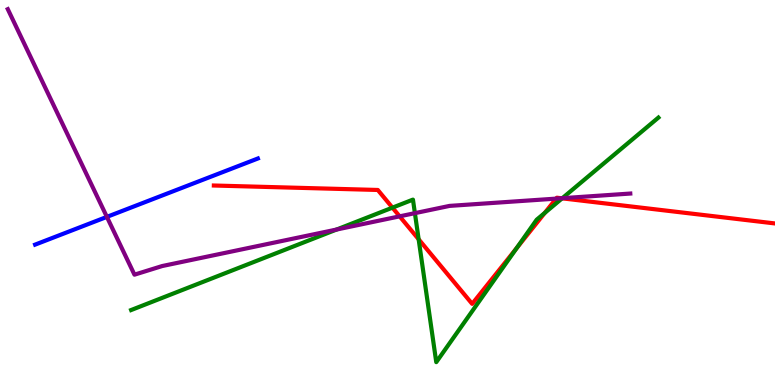[{'lines': ['blue', 'red'], 'intersections': []}, {'lines': ['green', 'red'], 'intersections': [{'x': 5.06, 'y': 4.61}, {'x': 5.4, 'y': 3.79}, {'x': 6.67, 'y': 3.55}, {'x': 7.03, 'y': 4.47}, {'x': 7.25, 'y': 4.85}]}, {'lines': ['purple', 'red'], 'intersections': [{'x': 5.16, 'y': 4.38}, {'x': 7.18, 'y': 4.84}, {'x': 7.24, 'y': 4.85}]}, {'lines': ['blue', 'green'], 'intersections': []}, {'lines': ['blue', 'purple'], 'intersections': [{'x': 1.38, 'y': 4.37}]}, {'lines': ['green', 'purple'], 'intersections': [{'x': 4.34, 'y': 4.04}, {'x': 5.35, 'y': 4.46}, {'x': 7.26, 'y': 4.85}]}]